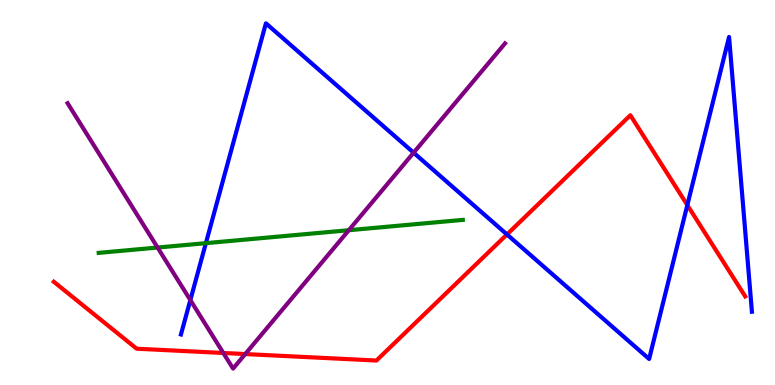[{'lines': ['blue', 'red'], 'intersections': [{'x': 6.54, 'y': 3.91}, {'x': 8.87, 'y': 4.67}]}, {'lines': ['green', 'red'], 'intersections': []}, {'lines': ['purple', 'red'], 'intersections': [{'x': 2.88, 'y': 0.832}, {'x': 3.16, 'y': 0.804}]}, {'lines': ['blue', 'green'], 'intersections': [{'x': 2.66, 'y': 3.68}]}, {'lines': ['blue', 'purple'], 'intersections': [{'x': 2.46, 'y': 2.21}, {'x': 5.34, 'y': 6.03}]}, {'lines': ['green', 'purple'], 'intersections': [{'x': 2.03, 'y': 3.57}, {'x': 4.5, 'y': 4.02}]}]